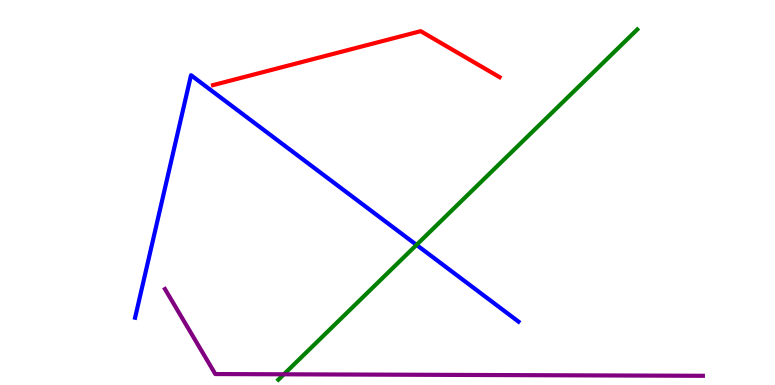[{'lines': ['blue', 'red'], 'intersections': []}, {'lines': ['green', 'red'], 'intersections': []}, {'lines': ['purple', 'red'], 'intersections': []}, {'lines': ['blue', 'green'], 'intersections': [{'x': 5.37, 'y': 3.64}]}, {'lines': ['blue', 'purple'], 'intersections': []}, {'lines': ['green', 'purple'], 'intersections': [{'x': 3.66, 'y': 0.278}]}]